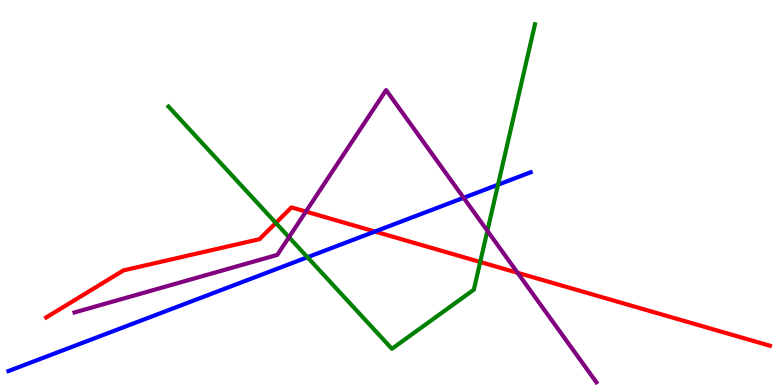[{'lines': ['blue', 'red'], 'intersections': [{'x': 4.84, 'y': 3.99}]}, {'lines': ['green', 'red'], 'intersections': [{'x': 3.56, 'y': 4.21}, {'x': 6.2, 'y': 3.2}]}, {'lines': ['purple', 'red'], 'intersections': [{'x': 3.95, 'y': 4.5}, {'x': 6.68, 'y': 2.91}]}, {'lines': ['blue', 'green'], 'intersections': [{'x': 3.97, 'y': 3.32}, {'x': 6.43, 'y': 5.2}]}, {'lines': ['blue', 'purple'], 'intersections': [{'x': 5.98, 'y': 4.86}]}, {'lines': ['green', 'purple'], 'intersections': [{'x': 3.73, 'y': 3.84}, {'x': 6.29, 'y': 4.0}]}]